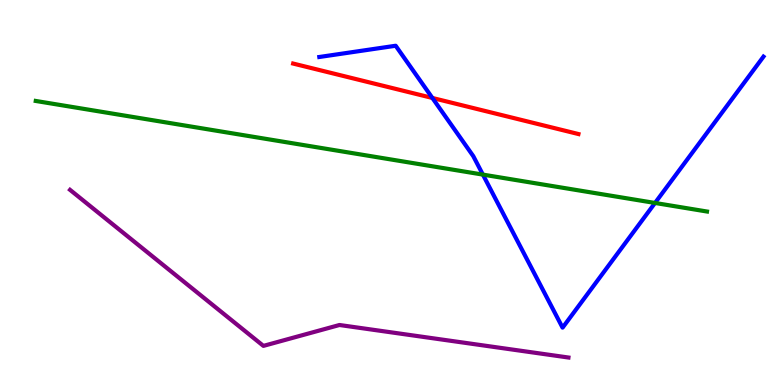[{'lines': ['blue', 'red'], 'intersections': [{'x': 5.58, 'y': 7.46}]}, {'lines': ['green', 'red'], 'intersections': []}, {'lines': ['purple', 'red'], 'intersections': []}, {'lines': ['blue', 'green'], 'intersections': [{'x': 6.23, 'y': 5.46}, {'x': 8.45, 'y': 4.73}]}, {'lines': ['blue', 'purple'], 'intersections': []}, {'lines': ['green', 'purple'], 'intersections': []}]